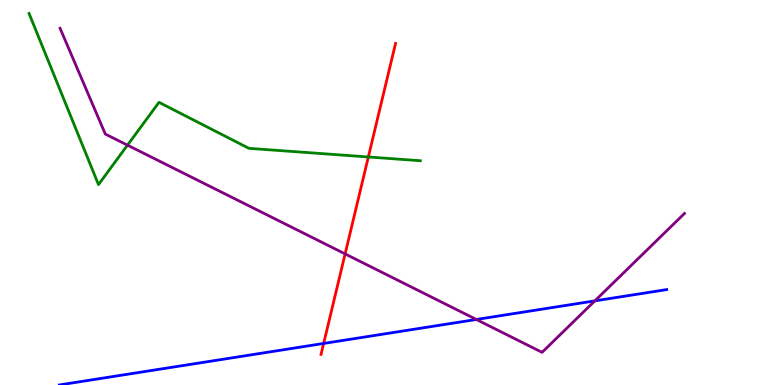[{'lines': ['blue', 'red'], 'intersections': [{'x': 4.18, 'y': 1.08}]}, {'lines': ['green', 'red'], 'intersections': [{'x': 4.75, 'y': 5.92}]}, {'lines': ['purple', 'red'], 'intersections': [{'x': 4.45, 'y': 3.4}]}, {'lines': ['blue', 'green'], 'intersections': []}, {'lines': ['blue', 'purple'], 'intersections': [{'x': 6.15, 'y': 1.7}, {'x': 7.68, 'y': 2.19}]}, {'lines': ['green', 'purple'], 'intersections': [{'x': 1.64, 'y': 6.23}]}]